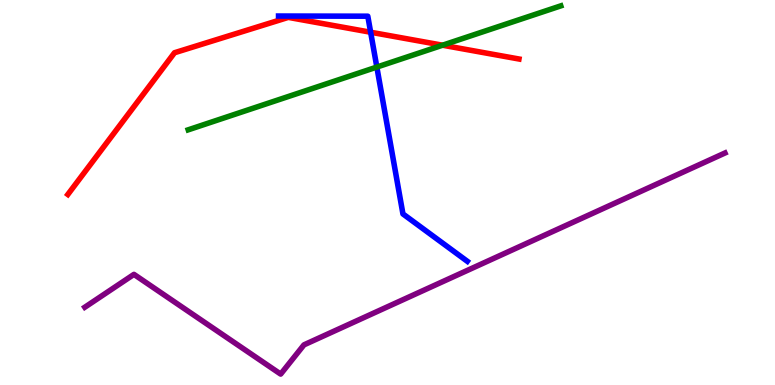[{'lines': ['blue', 'red'], 'intersections': [{'x': 4.78, 'y': 9.16}]}, {'lines': ['green', 'red'], 'intersections': [{'x': 5.71, 'y': 8.83}]}, {'lines': ['purple', 'red'], 'intersections': []}, {'lines': ['blue', 'green'], 'intersections': [{'x': 4.86, 'y': 8.26}]}, {'lines': ['blue', 'purple'], 'intersections': []}, {'lines': ['green', 'purple'], 'intersections': []}]